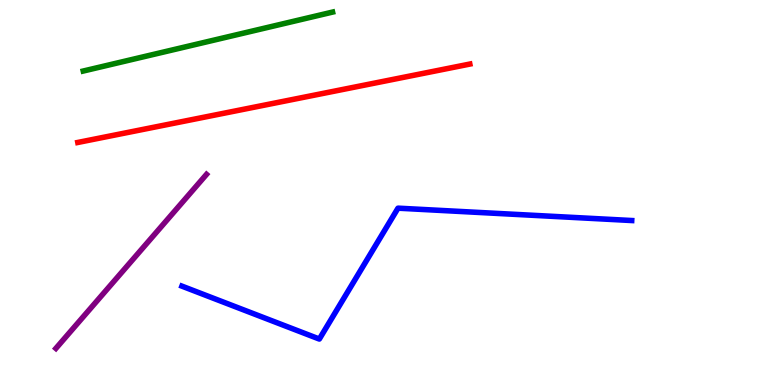[{'lines': ['blue', 'red'], 'intersections': []}, {'lines': ['green', 'red'], 'intersections': []}, {'lines': ['purple', 'red'], 'intersections': []}, {'lines': ['blue', 'green'], 'intersections': []}, {'lines': ['blue', 'purple'], 'intersections': []}, {'lines': ['green', 'purple'], 'intersections': []}]